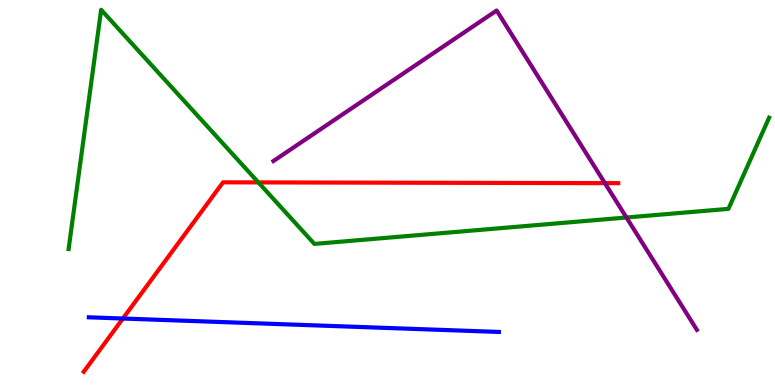[{'lines': ['blue', 'red'], 'intersections': [{'x': 1.59, 'y': 1.73}]}, {'lines': ['green', 'red'], 'intersections': [{'x': 3.33, 'y': 5.26}]}, {'lines': ['purple', 'red'], 'intersections': [{'x': 7.81, 'y': 5.24}]}, {'lines': ['blue', 'green'], 'intersections': []}, {'lines': ['blue', 'purple'], 'intersections': []}, {'lines': ['green', 'purple'], 'intersections': [{'x': 8.08, 'y': 4.35}]}]